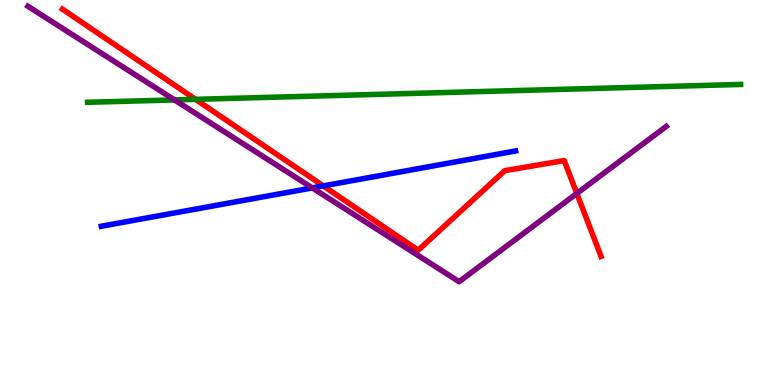[{'lines': ['blue', 'red'], 'intersections': [{'x': 4.17, 'y': 5.17}]}, {'lines': ['green', 'red'], 'intersections': [{'x': 2.52, 'y': 7.42}]}, {'lines': ['purple', 'red'], 'intersections': [{'x': 7.44, 'y': 4.98}]}, {'lines': ['blue', 'green'], 'intersections': []}, {'lines': ['blue', 'purple'], 'intersections': [{'x': 4.03, 'y': 5.12}]}, {'lines': ['green', 'purple'], 'intersections': [{'x': 2.25, 'y': 7.4}]}]